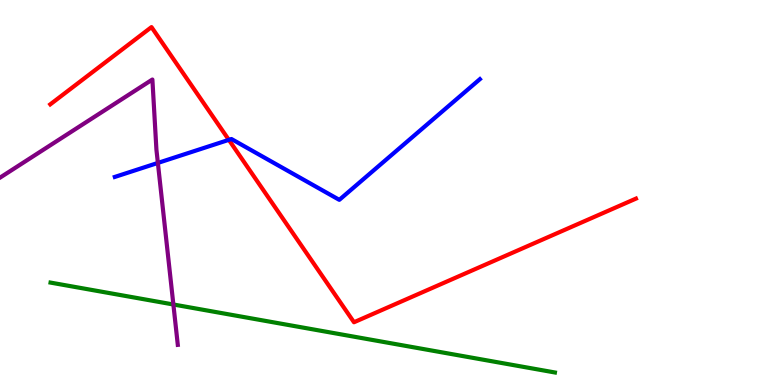[{'lines': ['blue', 'red'], 'intersections': [{'x': 2.95, 'y': 6.37}]}, {'lines': ['green', 'red'], 'intersections': []}, {'lines': ['purple', 'red'], 'intersections': []}, {'lines': ['blue', 'green'], 'intersections': []}, {'lines': ['blue', 'purple'], 'intersections': [{'x': 2.04, 'y': 5.77}]}, {'lines': ['green', 'purple'], 'intersections': [{'x': 2.24, 'y': 2.09}]}]